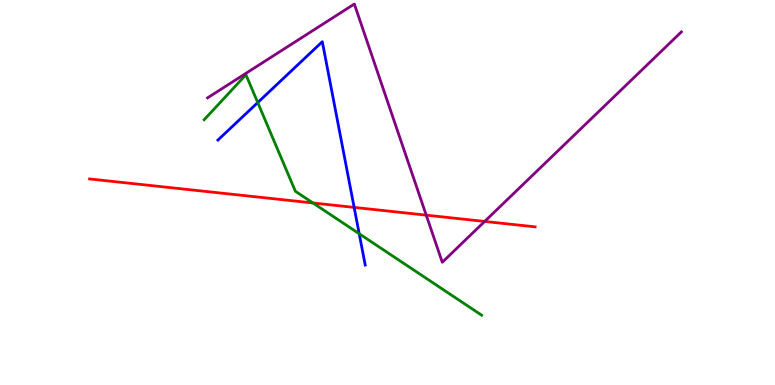[{'lines': ['blue', 'red'], 'intersections': [{'x': 4.57, 'y': 4.61}]}, {'lines': ['green', 'red'], 'intersections': [{'x': 4.04, 'y': 4.73}]}, {'lines': ['purple', 'red'], 'intersections': [{'x': 5.5, 'y': 4.41}, {'x': 6.25, 'y': 4.25}]}, {'lines': ['blue', 'green'], 'intersections': [{'x': 3.33, 'y': 7.34}, {'x': 4.63, 'y': 3.93}]}, {'lines': ['blue', 'purple'], 'intersections': []}, {'lines': ['green', 'purple'], 'intersections': []}]